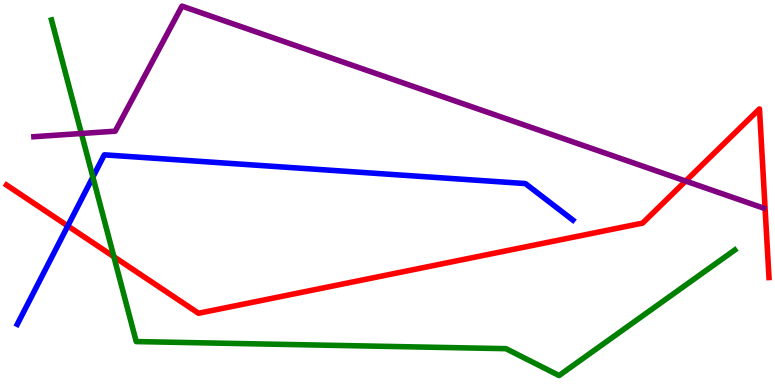[{'lines': ['blue', 'red'], 'intersections': [{'x': 0.875, 'y': 4.13}]}, {'lines': ['green', 'red'], 'intersections': [{'x': 1.47, 'y': 3.33}]}, {'lines': ['purple', 'red'], 'intersections': [{'x': 8.85, 'y': 5.3}]}, {'lines': ['blue', 'green'], 'intersections': [{'x': 1.2, 'y': 5.4}]}, {'lines': ['blue', 'purple'], 'intersections': []}, {'lines': ['green', 'purple'], 'intersections': [{'x': 1.05, 'y': 6.53}]}]